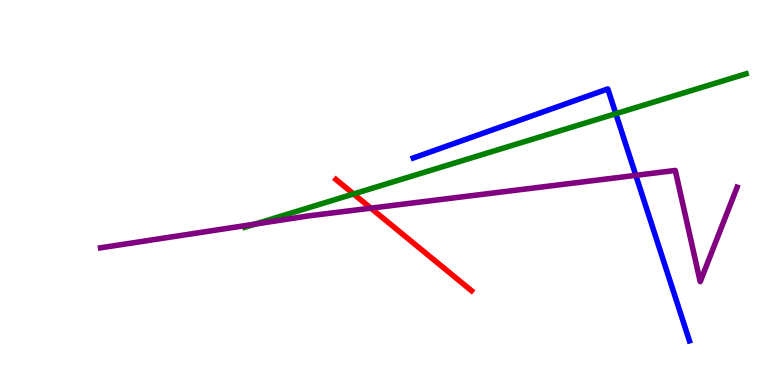[{'lines': ['blue', 'red'], 'intersections': []}, {'lines': ['green', 'red'], 'intersections': [{'x': 4.56, 'y': 4.96}]}, {'lines': ['purple', 'red'], 'intersections': [{'x': 4.79, 'y': 4.59}]}, {'lines': ['blue', 'green'], 'intersections': [{'x': 7.95, 'y': 7.05}]}, {'lines': ['blue', 'purple'], 'intersections': [{'x': 8.2, 'y': 5.45}]}, {'lines': ['green', 'purple'], 'intersections': [{'x': 3.29, 'y': 4.18}]}]